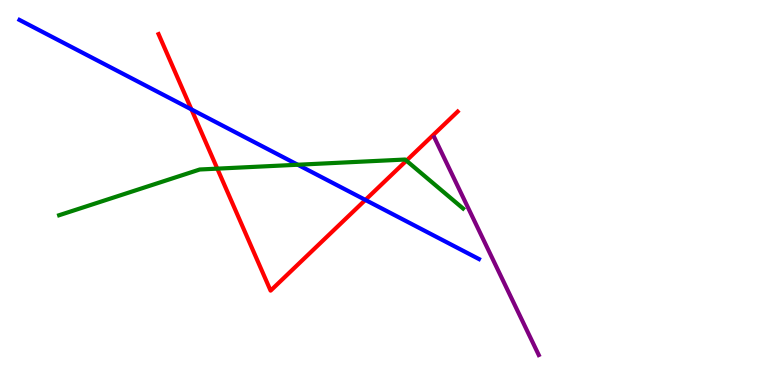[{'lines': ['blue', 'red'], 'intersections': [{'x': 2.47, 'y': 7.16}, {'x': 4.71, 'y': 4.81}]}, {'lines': ['green', 'red'], 'intersections': [{'x': 2.8, 'y': 5.62}, {'x': 5.24, 'y': 5.83}]}, {'lines': ['purple', 'red'], 'intersections': []}, {'lines': ['blue', 'green'], 'intersections': [{'x': 3.84, 'y': 5.72}]}, {'lines': ['blue', 'purple'], 'intersections': []}, {'lines': ['green', 'purple'], 'intersections': []}]